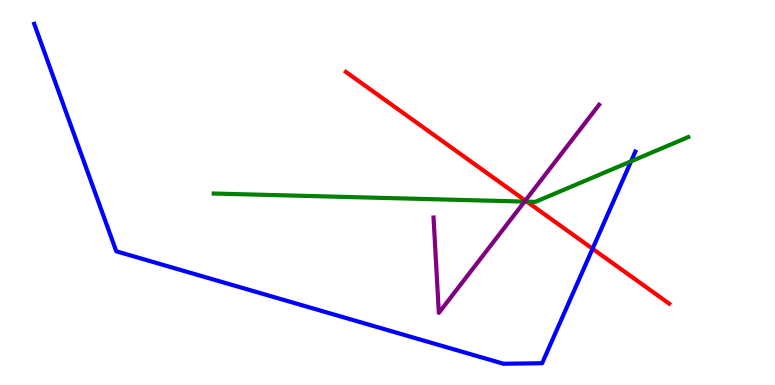[{'lines': ['blue', 'red'], 'intersections': [{'x': 7.65, 'y': 3.54}]}, {'lines': ['green', 'red'], 'intersections': [{'x': 6.8, 'y': 4.76}]}, {'lines': ['purple', 'red'], 'intersections': [{'x': 6.78, 'y': 4.79}]}, {'lines': ['blue', 'green'], 'intersections': [{'x': 8.14, 'y': 5.81}]}, {'lines': ['blue', 'purple'], 'intersections': []}, {'lines': ['green', 'purple'], 'intersections': [{'x': 6.77, 'y': 4.76}]}]